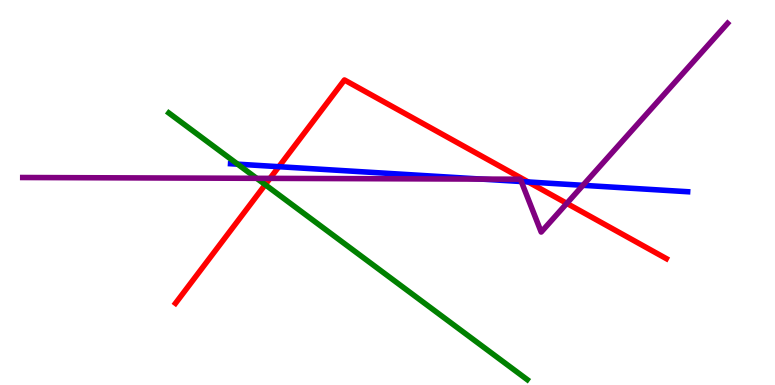[{'lines': ['blue', 'red'], 'intersections': [{'x': 3.6, 'y': 5.67}, {'x': 6.82, 'y': 5.27}]}, {'lines': ['green', 'red'], 'intersections': [{'x': 3.42, 'y': 5.2}]}, {'lines': ['purple', 'red'], 'intersections': [{'x': 3.48, 'y': 5.37}, {'x': 7.31, 'y': 4.72}]}, {'lines': ['blue', 'green'], 'intersections': [{'x': 3.07, 'y': 5.74}]}, {'lines': ['blue', 'purple'], 'intersections': [{'x': 6.21, 'y': 5.35}, {'x': 6.73, 'y': 5.28}, {'x': 7.52, 'y': 5.19}]}, {'lines': ['green', 'purple'], 'intersections': [{'x': 3.31, 'y': 5.37}]}]